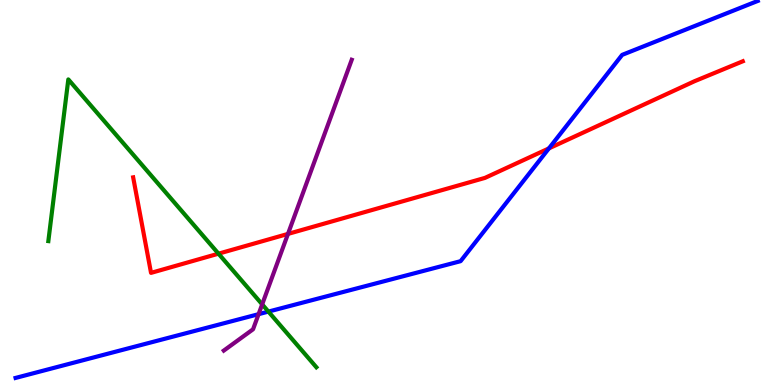[{'lines': ['blue', 'red'], 'intersections': [{'x': 7.08, 'y': 6.15}]}, {'lines': ['green', 'red'], 'intersections': [{'x': 2.82, 'y': 3.41}]}, {'lines': ['purple', 'red'], 'intersections': [{'x': 3.72, 'y': 3.92}]}, {'lines': ['blue', 'green'], 'intersections': [{'x': 3.46, 'y': 1.91}]}, {'lines': ['blue', 'purple'], 'intersections': [{'x': 3.34, 'y': 1.84}]}, {'lines': ['green', 'purple'], 'intersections': [{'x': 3.38, 'y': 2.09}]}]